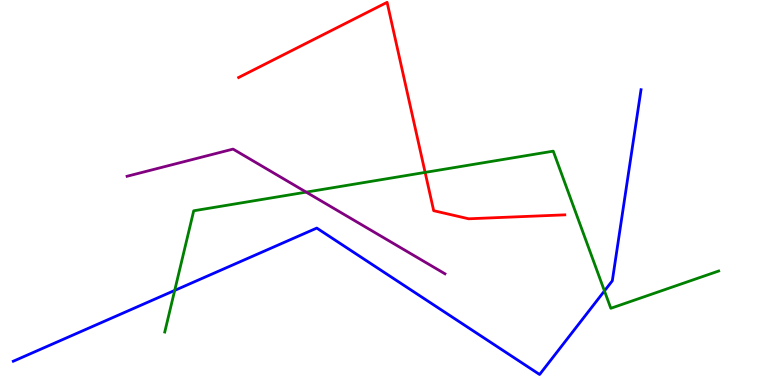[{'lines': ['blue', 'red'], 'intersections': []}, {'lines': ['green', 'red'], 'intersections': [{'x': 5.49, 'y': 5.52}]}, {'lines': ['purple', 'red'], 'intersections': []}, {'lines': ['blue', 'green'], 'intersections': [{'x': 2.25, 'y': 2.46}, {'x': 7.8, 'y': 2.44}]}, {'lines': ['blue', 'purple'], 'intersections': []}, {'lines': ['green', 'purple'], 'intersections': [{'x': 3.95, 'y': 5.01}]}]